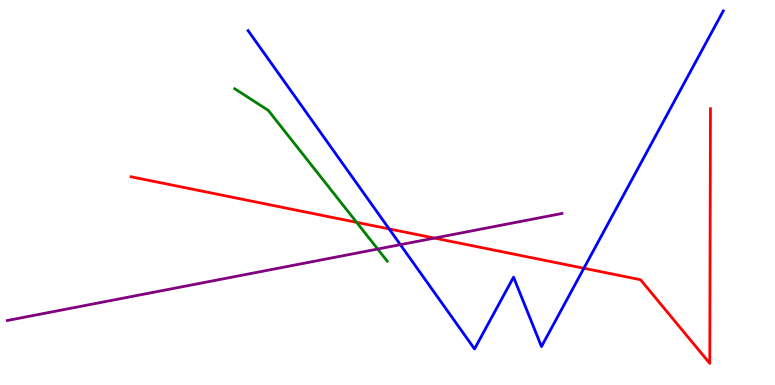[{'lines': ['blue', 'red'], 'intersections': [{'x': 5.02, 'y': 4.05}, {'x': 7.53, 'y': 3.03}]}, {'lines': ['green', 'red'], 'intersections': [{'x': 4.6, 'y': 4.22}]}, {'lines': ['purple', 'red'], 'intersections': [{'x': 5.61, 'y': 3.82}]}, {'lines': ['blue', 'green'], 'intersections': []}, {'lines': ['blue', 'purple'], 'intersections': [{'x': 5.17, 'y': 3.65}]}, {'lines': ['green', 'purple'], 'intersections': [{'x': 4.87, 'y': 3.53}]}]